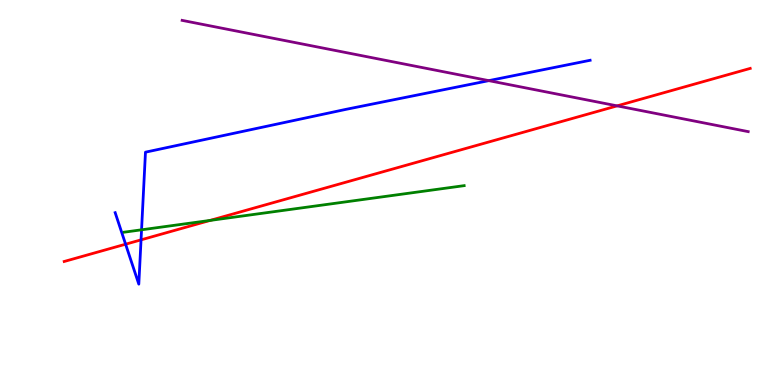[{'lines': ['blue', 'red'], 'intersections': [{'x': 1.62, 'y': 3.66}, {'x': 1.82, 'y': 3.77}]}, {'lines': ['green', 'red'], 'intersections': [{'x': 2.71, 'y': 4.27}]}, {'lines': ['purple', 'red'], 'intersections': [{'x': 7.96, 'y': 7.25}]}, {'lines': ['blue', 'green'], 'intersections': [{'x': 1.83, 'y': 4.03}]}, {'lines': ['blue', 'purple'], 'intersections': [{'x': 6.31, 'y': 7.91}]}, {'lines': ['green', 'purple'], 'intersections': []}]